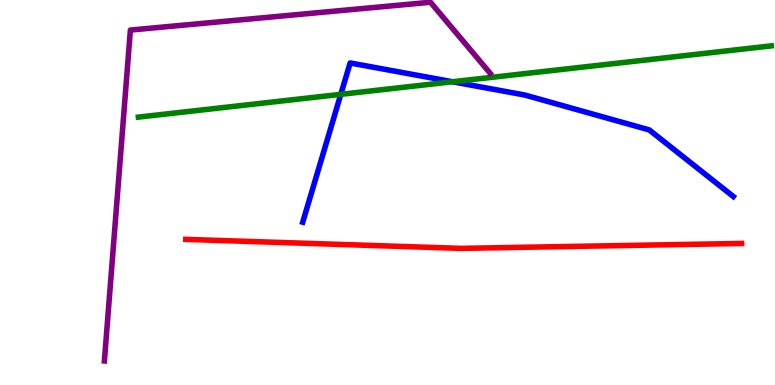[{'lines': ['blue', 'red'], 'intersections': []}, {'lines': ['green', 'red'], 'intersections': []}, {'lines': ['purple', 'red'], 'intersections': []}, {'lines': ['blue', 'green'], 'intersections': [{'x': 4.4, 'y': 7.55}, {'x': 5.84, 'y': 7.88}]}, {'lines': ['blue', 'purple'], 'intersections': []}, {'lines': ['green', 'purple'], 'intersections': []}]